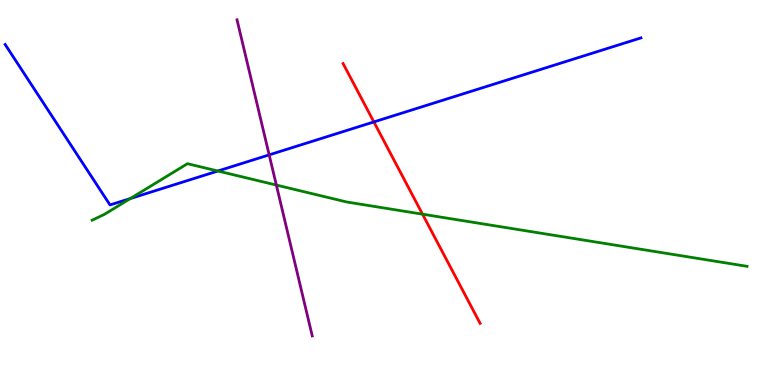[{'lines': ['blue', 'red'], 'intersections': [{'x': 4.82, 'y': 6.83}]}, {'lines': ['green', 'red'], 'intersections': [{'x': 5.45, 'y': 4.44}]}, {'lines': ['purple', 'red'], 'intersections': []}, {'lines': ['blue', 'green'], 'intersections': [{'x': 1.68, 'y': 4.84}, {'x': 2.81, 'y': 5.56}]}, {'lines': ['blue', 'purple'], 'intersections': [{'x': 3.47, 'y': 5.98}]}, {'lines': ['green', 'purple'], 'intersections': [{'x': 3.57, 'y': 5.19}]}]